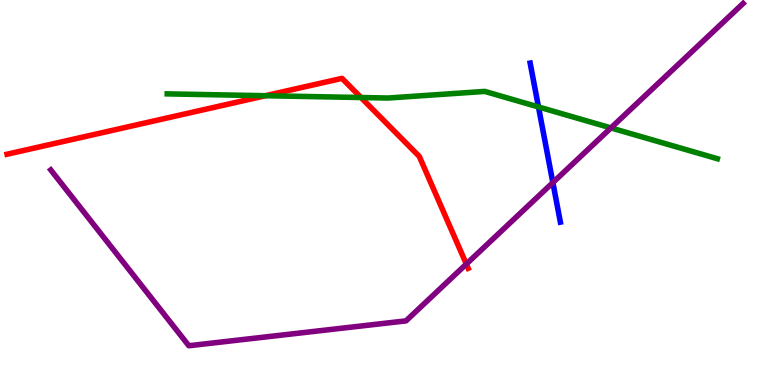[{'lines': ['blue', 'red'], 'intersections': []}, {'lines': ['green', 'red'], 'intersections': [{'x': 3.42, 'y': 7.51}, {'x': 4.66, 'y': 7.47}]}, {'lines': ['purple', 'red'], 'intersections': [{'x': 6.02, 'y': 3.14}]}, {'lines': ['blue', 'green'], 'intersections': [{'x': 6.95, 'y': 7.22}]}, {'lines': ['blue', 'purple'], 'intersections': [{'x': 7.13, 'y': 5.26}]}, {'lines': ['green', 'purple'], 'intersections': [{'x': 7.88, 'y': 6.68}]}]